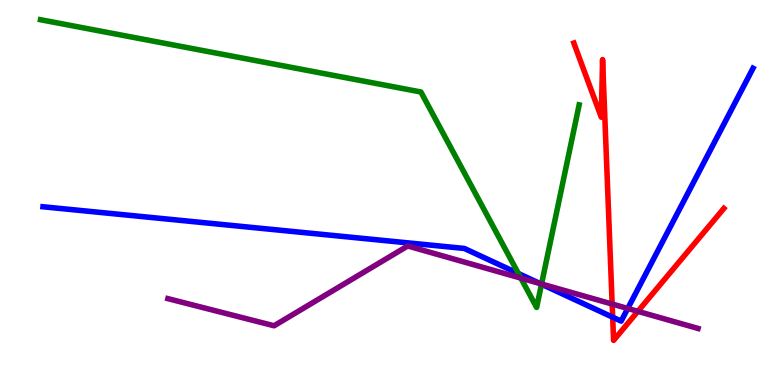[{'lines': ['blue', 'red'], 'intersections': [{'x': 7.91, 'y': 1.76}]}, {'lines': ['green', 'red'], 'intersections': []}, {'lines': ['purple', 'red'], 'intersections': [{'x': 7.9, 'y': 2.1}, {'x': 8.23, 'y': 1.91}]}, {'lines': ['blue', 'green'], 'intersections': [{'x': 6.69, 'y': 2.9}, {'x': 6.99, 'y': 2.62}]}, {'lines': ['blue', 'purple'], 'intersections': [{'x': 6.97, 'y': 2.63}, {'x': 8.1, 'y': 1.99}]}, {'lines': ['green', 'purple'], 'intersections': [{'x': 6.72, 'y': 2.78}, {'x': 6.99, 'y': 2.62}]}]